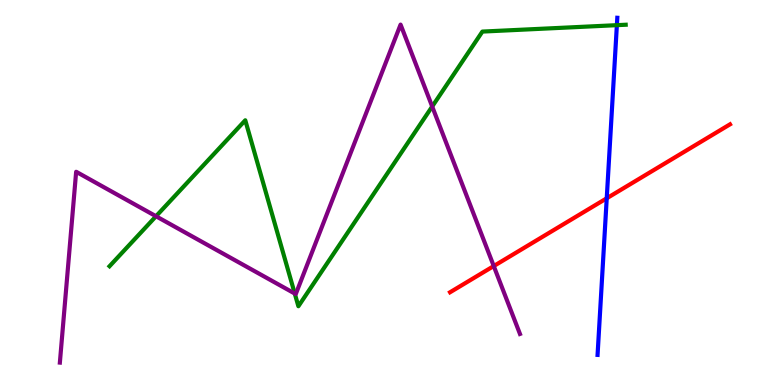[{'lines': ['blue', 'red'], 'intersections': [{'x': 7.83, 'y': 4.85}]}, {'lines': ['green', 'red'], 'intersections': []}, {'lines': ['purple', 'red'], 'intersections': [{'x': 6.37, 'y': 3.09}]}, {'lines': ['blue', 'green'], 'intersections': [{'x': 7.96, 'y': 9.35}]}, {'lines': ['blue', 'purple'], 'intersections': []}, {'lines': ['green', 'purple'], 'intersections': [{'x': 2.01, 'y': 4.38}, {'x': 3.8, 'y': 2.38}, {'x': 5.58, 'y': 7.23}]}]